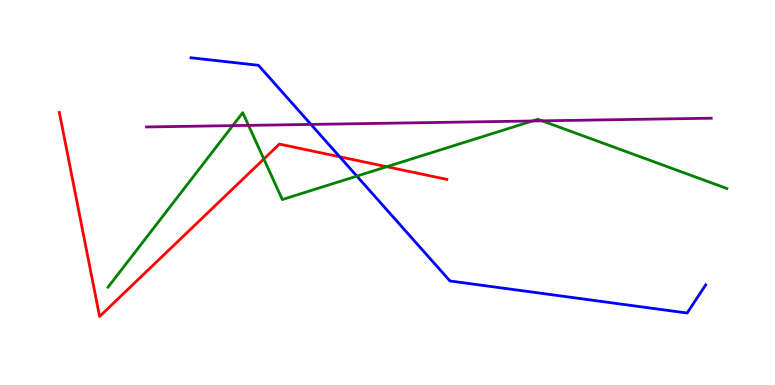[{'lines': ['blue', 'red'], 'intersections': [{'x': 4.38, 'y': 5.93}]}, {'lines': ['green', 'red'], 'intersections': [{'x': 3.4, 'y': 5.87}, {'x': 4.99, 'y': 5.67}]}, {'lines': ['purple', 'red'], 'intersections': []}, {'lines': ['blue', 'green'], 'intersections': [{'x': 4.6, 'y': 5.43}]}, {'lines': ['blue', 'purple'], 'intersections': [{'x': 4.01, 'y': 6.77}]}, {'lines': ['green', 'purple'], 'intersections': [{'x': 3.0, 'y': 6.74}, {'x': 3.21, 'y': 6.74}, {'x': 6.87, 'y': 6.86}, {'x': 6.99, 'y': 6.86}]}]